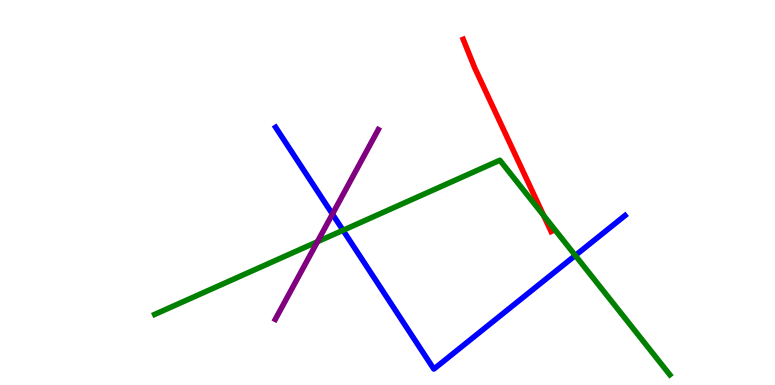[{'lines': ['blue', 'red'], 'intersections': []}, {'lines': ['green', 'red'], 'intersections': [{'x': 7.01, 'y': 4.4}]}, {'lines': ['purple', 'red'], 'intersections': []}, {'lines': ['blue', 'green'], 'intersections': [{'x': 4.43, 'y': 4.02}, {'x': 7.42, 'y': 3.36}]}, {'lines': ['blue', 'purple'], 'intersections': [{'x': 4.29, 'y': 4.44}]}, {'lines': ['green', 'purple'], 'intersections': [{'x': 4.1, 'y': 3.72}]}]